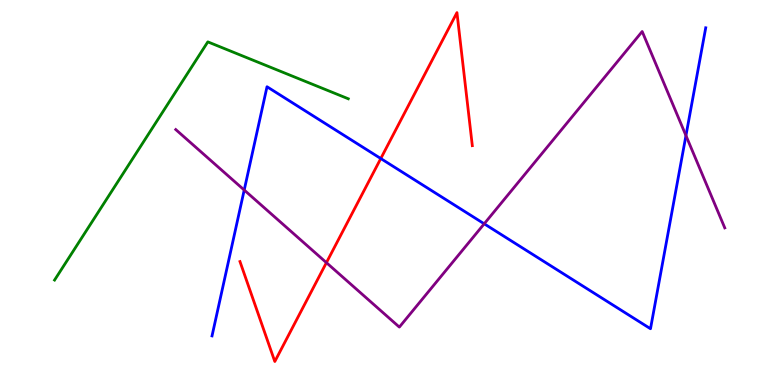[{'lines': ['blue', 'red'], 'intersections': [{'x': 4.91, 'y': 5.88}]}, {'lines': ['green', 'red'], 'intersections': []}, {'lines': ['purple', 'red'], 'intersections': [{'x': 4.21, 'y': 3.18}]}, {'lines': ['blue', 'green'], 'intersections': []}, {'lines': ['blue', 'purple'], 'intersections': [{'x': 3.15, 'y': 5.06}, {'x': 6.25, 'y': 4.19}, {'x': 8.85, 'y': 6.48}]}, {'lines': ['green', 'purple'], 'intersections': []}]